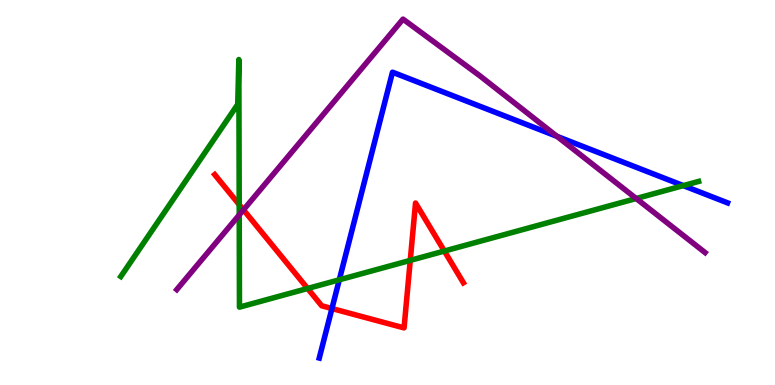[{'lines': ['blue', 'red'], 'intersections': [{'x': 4.28, 'y': 1.99}]}, {'lines': ['green', 'red'], 'intersections': [{'x': 3.09, 'y': 4.69}, {'x': 3.97, 'y': 2.51}, {'x': 5.29, 'y': 3.24}, {'x': 5.73, 'y': 3.48}]}, {'lines': ['purple', 'red'], 'intersections': [{'x': 3.14, 'y': 4.55}]}, {'lines': ['blue', 'green'], 'intersections': [{'x': 4.38, 'y': 2.73}, {'x': 8.82, 'y': 5.18}]}, {'lines': ['blue', 'purple'], 'intersections': [{'x': 7.19, 'y': 6.46}]}, {'lines': ['green', 'purple'], 'intersections': [{'x': 3.09, 'y': 4.42}, {'x': 8.21, 'y': 4.84}]}]